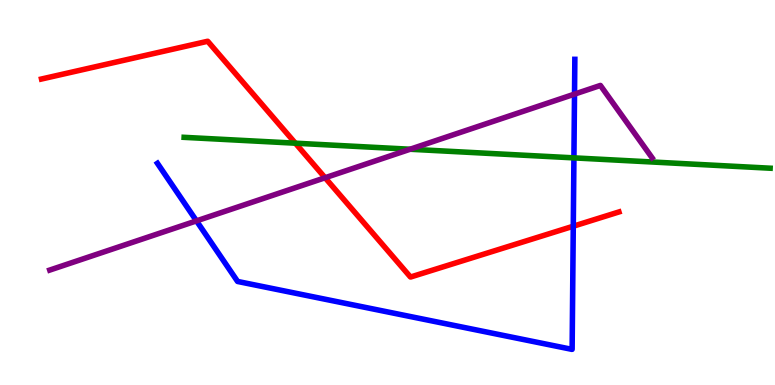[{'lines': ['blue', 'red'], 'intersections': [{'x': 7.4, 'y': 4.12}]}, {'lines': ['green', 'red'], 'intersections': [{'x': 3.81, 'y': 6.28}]}, {'lines': ['purple', 'red'], 'intersections': [{'x': 4.19, 'y': 5.38}]}, {'lines': ['blue', 'green'], 'intersections': [{'x': 7.41, 'y': 5.9}]}, {'lines': ['blue', 'purple'], 'intersections': [{'x': 2.54, 'y': 4.26}, {'x': 7.41, 'y': 7.56}]}, {'lines': ['green', 'purple'], 'intersections': [{'x': 5.29, 'y': 6.12}]}]